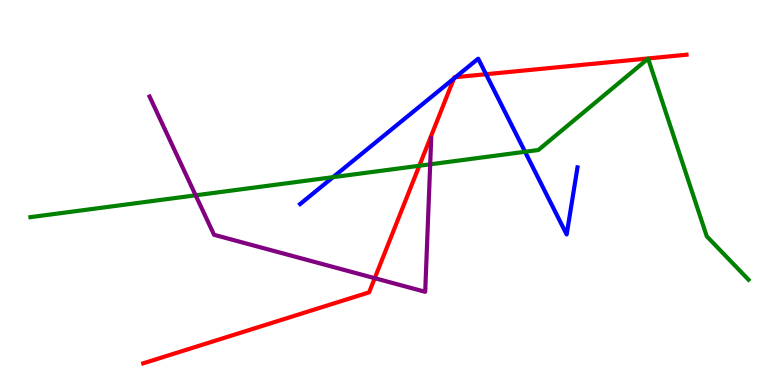[{'lines': ['blue', 'red'], 'intersections': [{'x': 5.86, 'y': 7.96}, {'x': 5.88, 'y': 8.0}, {'x': 6.27, 'y': 8.07}]}, {'lines': ['green', 'red'], 'intersections': [{'x': 5.41, 'y': 5.69}]}, {'lines': ['purple', 'red'], 'intersections': [{'x': 4.84, 'y': 2.77}]}, {'lines': ['blue', 'green'], 'intersections': [{'x': 4.3, 'y': 5.4}, {'x': 6.77, 'y': 6.06}]}, {'lines': ['blue', 'purple'], 'intersections': []}, {'lines': ['green', 'purple'], 'intersections': [{'x': 2.52, 'y': 4.93}, {'x': 5.55, 'y': 5.73}]}]